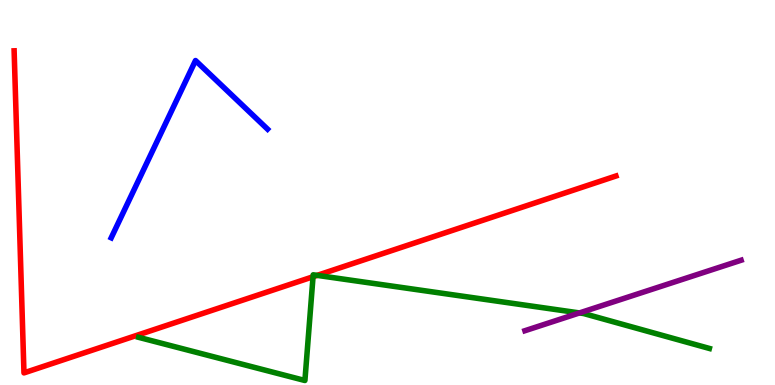[{'lines': ['blue', 'red'], 'intersections': []}, {'lines': ['green', 'red'], 'intersections': [{'x': 4.04, 'y': 2.81}, {'x': 4.09, 'y': 2.85}]}, {'lines': ['purple', 'red'], 'intersections': []}, {'lines': ['blue', 'green'], 'intersections': []}, {'lines': ['blue', 'purple'], 'intersections': []}, {'lines': ['green', 'purple'], 'intersections': [{'x': 7.48, 'y': 1.87}]}]